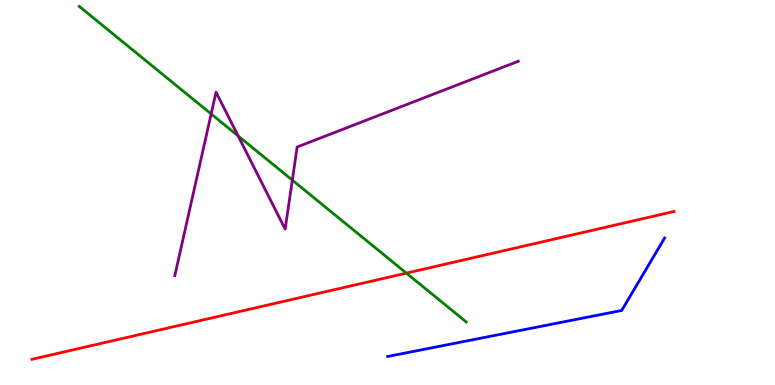[{'lines': ['blue', 'red'], 'intersections': []}, {'lines': ['green', 'red'], 'intersections': [{'x': 5.24, 'y': 2.91}]}, {'lines': ['purple', 'red'], 'intersections': []}, {'lines': ['blue', 'green'], 'intersections': []}, {'lines': ['blue', 'purple'], 'intersections': []}, {'lines': ['green', 'purple'], 'intersections': [{'x': 2.72, 'y': 7.04}, {'x': 3.07, 'y': 6.47}, {'x': 3.77, 'y': 5.32}]}]